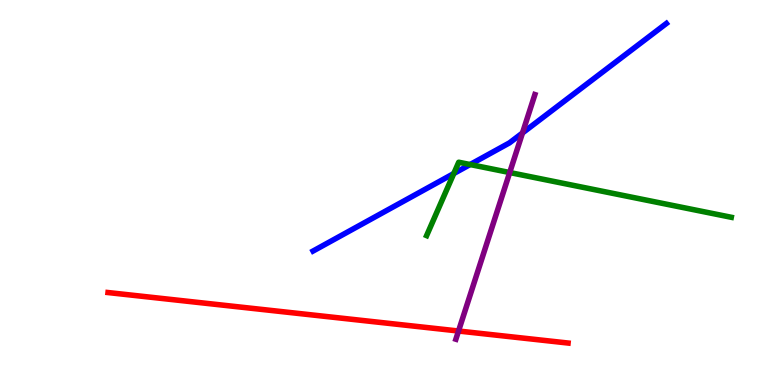[{'lines': ['blue', 'red'], 'intersections': []}, {'lines': ['green', 'red'], 'intersections': []}, {'lines': ['purple', 'red'], 'intersections': [{'x': 5.92, 'y': 1.4}]}, {'lines': ['blue', 'green'], 'intersections': [{'x': 5.86, 'y': 5.49}, {'x': 6.07, 'y': 5.73}]}, {'lines': ['blue', 'purple'], 'intersections': [{'x': 6.74, 'y': 6.55}]}, {'lines': ['green', 'purple'], 'intersections': [{'x': 6.58, 'y': 5.52}]}]